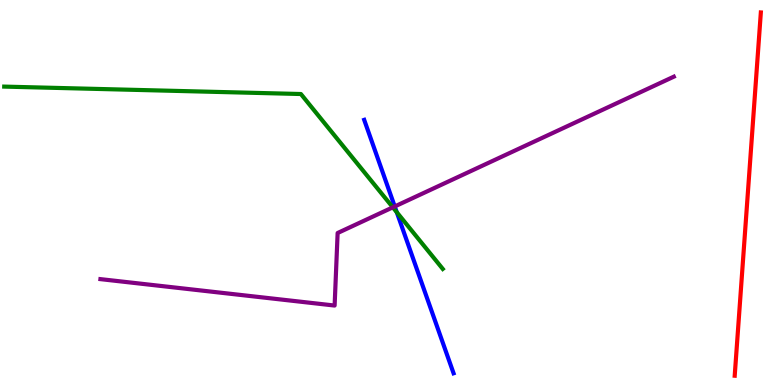[{'lines': ['blue', 'red'], 'intersections': []}, {'lines': ['green', 'red'], 'intersections': []}, {'lines': ['purple', 'red'], 'intersections': []}, {'lines': ['blue', 'green'], 'intersections': [{'x': 5.12, 'y': 4.49}]}, {'lines': ['blue', 'purple'], 'intersections': [{'x': 5.09, 'y': 4.64}]}, {'lines': ['green', 'purple'], 'intersections': [{'x': 5.07, 'y': 4.61}]}]